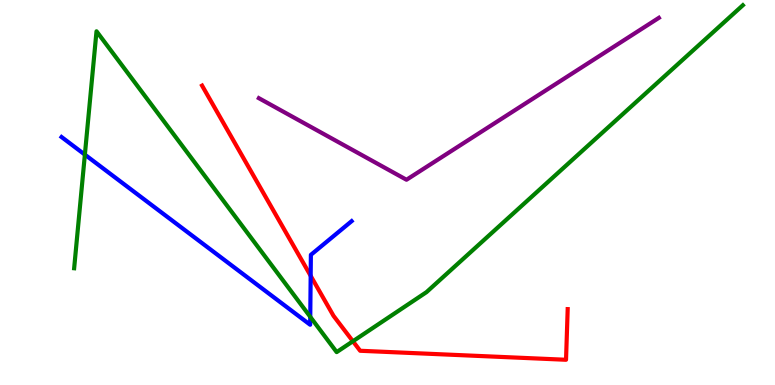[{'lines': ['blue', 'red'], 'intersections': [{'x': 4.01, 'y': 2.84}]}, {'lines': ['green', 'red'], 'intersections': [{'x': 4.55, 'y': 1.14}]}, {'lines': ['purple', 'red'], 'intersections': []}, {'lines': ['blue', 'green'], 'intersections': [{'x': 1.1, 'y': 5.98}, {'x': 4.0, 'y': 1.77}]}, {'lines': ['blue', 'purple'], 'intersections': []}, {'lines': ['green', 'purple'], 'intersections': []}]